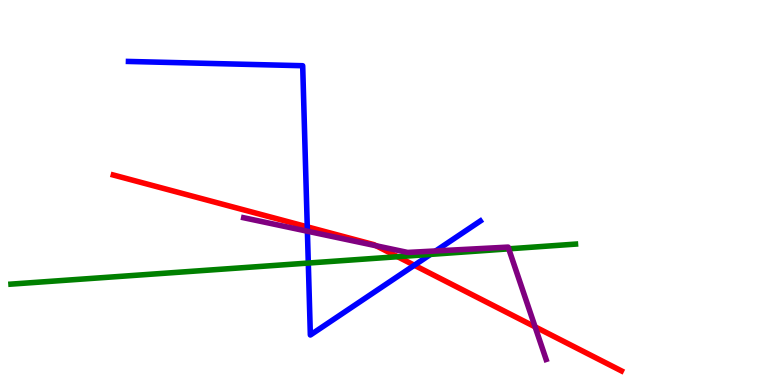[{'lines': ['blue', 'red'], 'intersections': [{'x': 3.96, 'y': 4.11}, {'x': 5.35, 'y': 3.11}]}, {'lines': ['green', 'red'], 'intersections': [{'x': 5.13, 'y': 3.33}]}, {'lines': ['purple', 'red'], 'intersections': [{'x': 4.85, 'y': 3.62}, {'x': 6.9, 'y': 1.51}]}, {'lines': ['blue', 'green'], 'intersections': [{'x': 3.98, 'y': 3.17}, {'x': 5.56, 'y': 3.39}]}, {'lines': ['blue', 'purple'], 'intersections': [{'x': 3.97, 'y': 3.99}, {'x': 5.62, 'y': 3.48}]}, {'lines': ['green', 'purple'], 'intersections': [{'x': 6.56, 'y': 3.54}]}]